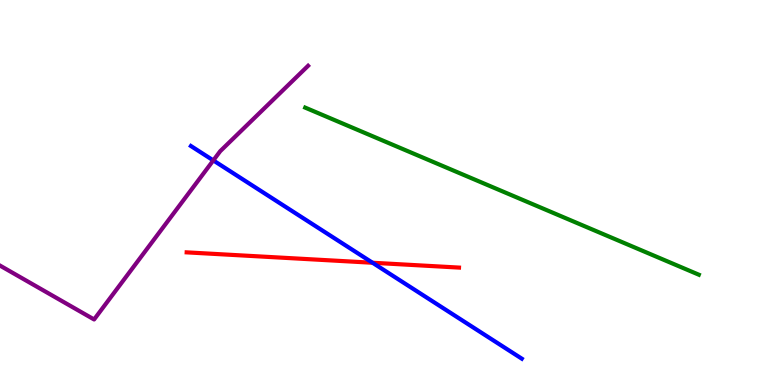[{'lines': ['blue', 'red'], 'intersections': [{'x': 4.81, 'y': 3.18}]}, {'lines': ['green', 'red'], 'intersections': []}, {'lines': ['purple', 'red'], 'intersections': []}, {'lines': ['blue', 'green'], 'intersections': []}, {'lines': ['blue', 'purple'], 'intersections': [{'x': 2.75, 'y': 5.83}]}, {'lines': ['green', 'purple'], 'intersections': []}]